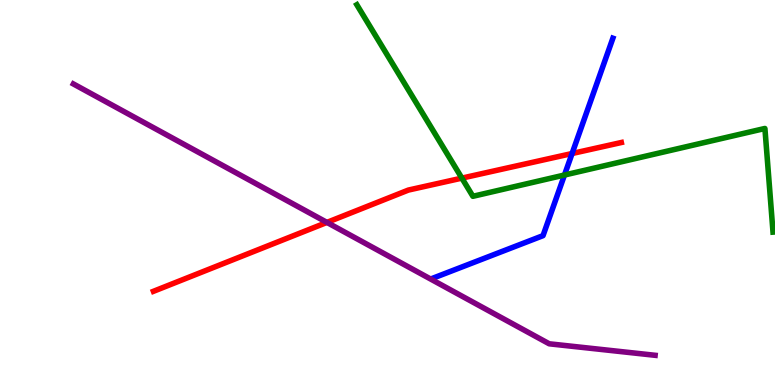[{'lines': ['blue', 'red'], 'intersections': [{'x': 7.38, 'y': 6.01}]}, {'lines': ['green', 'red'], 'intersections': [{'x': 5.96, 'y': 5.37}]}, {'lines': ['purple', 'red'], 'intersections': [{'x': 4.22, 'y': 4.22}]}, {'lines': ['blue', 'green'], 'intersections': [{'x': 7.28, 'y': 5.45}]}, {'lines': ['blue', 'purple'], 'intersections': []}, {'lines': ['green', 'purple'], 'intersections': []}]